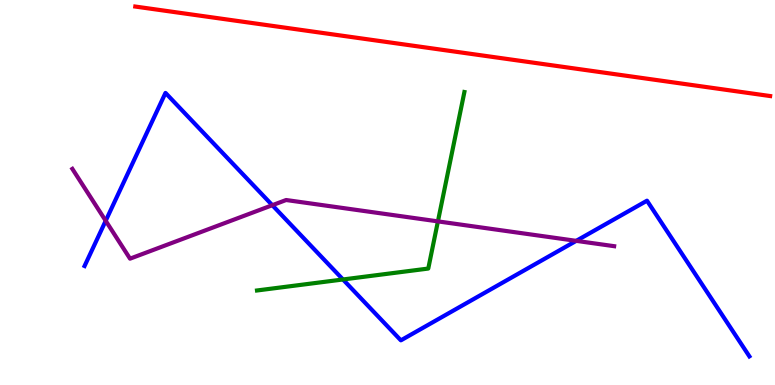[{'lines': ['blue', 'red'], 'intersections': []}, {'lines': ['green', 'red'], 'intersections': []}, {'lines': ['purple', 'red'], 'intersections': []}, {'lines': ['blue', 'green'], 'intersections': [{'x': 4.43, 'y': 2.74}]}, {'lines': ['blue', 'purple'], 'intersections': [{'x': 1.36, 'y': 4.27}, {'x': 3.51, 'y': 4.67}, {'x': 7.44, 'y': 3.74}]}, {'lines': ['green', 'purple'], 'intersections': [{'x': 5.65, 'y': 4.25}]}]